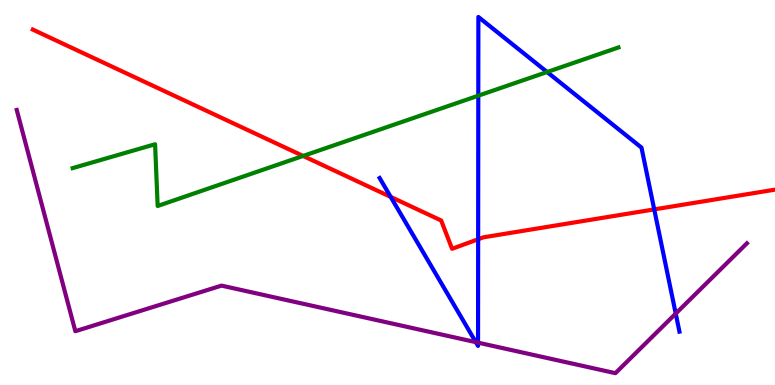[{'lines': ['blue', 'red'], 'intersections': [{'x': 5.04, 'y': 4.89}, {'x': 6.17, 'y': 3.79}, {'x': 8.44, 'y': 4.56}]}, {'lines': ['green', 'red'], 'intersections': [{'x': 3.91, 'y': 5.95}]}, {'lines': ['purple', 'red'], 'intersections': []}, {'lines': ['blue', 'green'], 'intersections': [{'x': 6.17, 'y': 7.51}, {'x': 7.06, 'y': 8.13}]}, {'lines': ['blue', 'purple'], 'intersections': [{'x': 6.14, 'y': 1.11}, {'x': 6.17, 'y': 1.1}, {'x': 8.72, 'y': 1.85}]}, {'lines': ['green', 'purple'], 'intersections': []}]